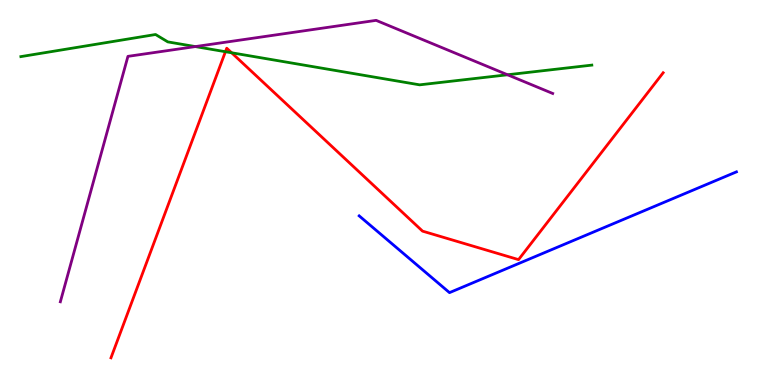[{'lines': ['blue', 'red'], 'intersections': []}, {'lines': ['green', 'red'], 'intersections': [{'x': 2.91, 'y': 8.66}, {'x': 2.99, 'y': 8.63}]}, {'lines': ['purple', 'red'], 'intersections': []}, {'lines': ['blue', 'green'], 'intersections': []}, {'lines': ['blue', 'purple'], 'intersections': []}, {'lines': ['green', 'purple'], 'intersections': [{'x': 2.52, 'y': 8.79}, {'x': 6.55, 'y': 8.06}]}]